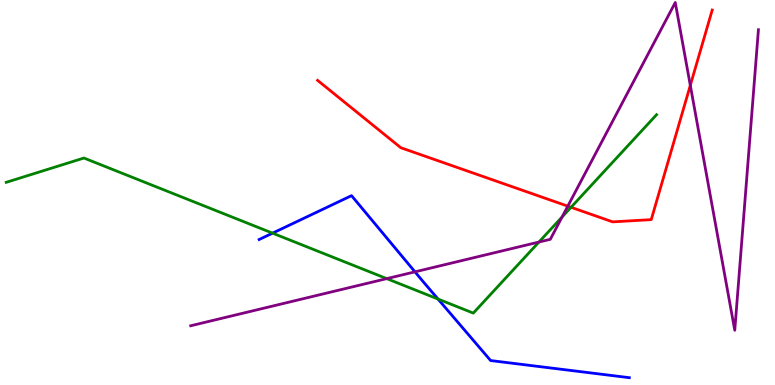[{'lines': ['blue', 'red'], 'intersections': []}, {'lines': ['green', 'red'], 'intersections': [{'x': 7.37, 'y': 4.62}]}, {'lines': ['purple', 'red'], 'intersections': [{'x': 7.33, 'y': 4.65}, {'x': 8.91, 'y': 7.78}]}, {'lines': ['blue', 'green'], 'intersections': [{'x': 3.52, 'y': 3.94}, {'x': 5.65, 'y': 2.23}]}, {'lines': ['blue', 'purple'], 'intersections': [{'x': 5.35, 'y': 2.94}]}, {'lines': ['green', 'purple'], 'intersections': [{'x': 4.99, 'y': 2.76}, {'x': 6.95, 'y': 3.71}, {'x': 7.25, 'y': 4.36}]}]